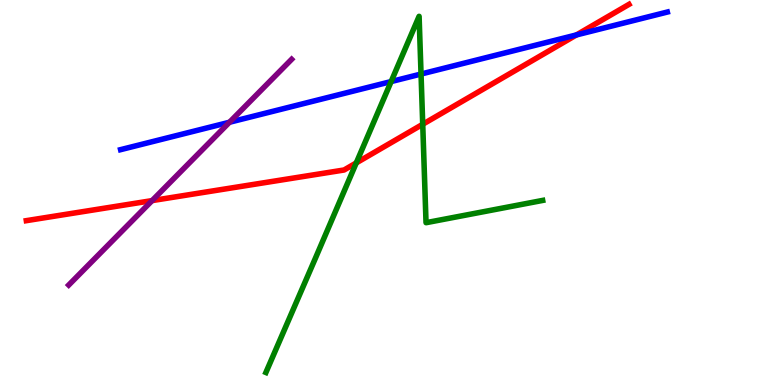[{'lines': ['blue', 'red'], 'intersections': [{'x': 7.44, 'y': 9.09}]}, {'lines': ['green', 'red'], 'intersections': [{'x': 4.6, 'y': 5.77}, {'x': 5.45, 'y': 6.77}]}, {'lines': ['purple', 'red'], 'intersections': [{'x': 1.96, 'y': 4.79}]}, {'lines': ['blue', 'green'], 'intersections': [{'x': 5.05, 'y': 7.88}, {'x': 5.43, 'y': 8.08}]}, {'lines': ['blue', 'purple'], 'intersections': [{'x': 2.96, 'y': 6.82}]}, {'lines': ['green', 'purple'], 'intersections': []}]